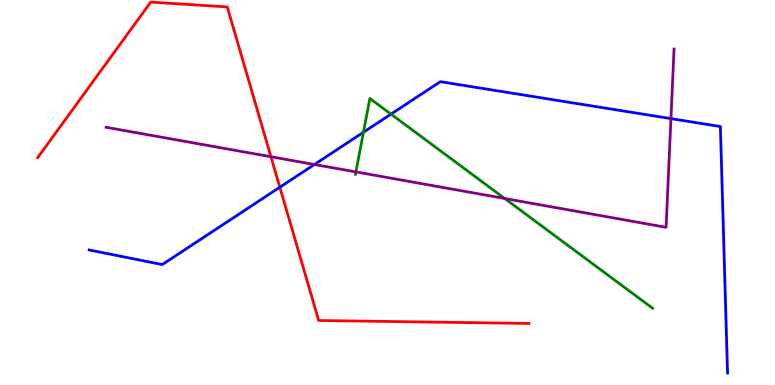[{'lines': ['blue', 'red'], 'intersections': [{'x': 3.61, 'y': 5.14}]}, {'lines': ['green', 'red'], 'intersections': []}, {'lines': ['purple', 'red'], 'intersections': [{'x': 3.5, 'y': 5.93}]}, {'lines': ['blue', 'green'], 'intersections': [{'x': 4.69, 'y': 6.56}, {'x': 5.05, 'y': 7.04}]}, {'lines': ['blue', 'purple'], 'intersections': [{'x': 4.06, 'y': 5.73}, {'x': 8.66, 'y': 6.92}]}, {'lines': ['green', 'purple'], 'intersections': [{'x': 4.59, 'y': 5.53}, {'x': 6.51, 'y': 4.84}]}]